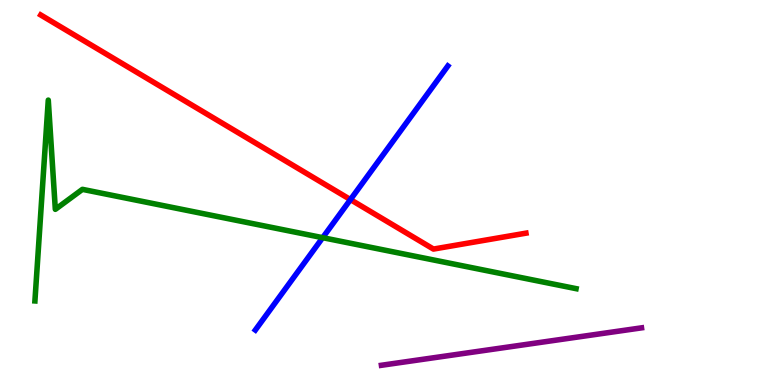[{'lines': ['blue', 'red'], 'intersections': [{'x': 4.52, 'y': 4.82}]}, {'lines': ['green', 'red'], 'intersections': []}, {'lines': ['purple', 'red'], 'intersections': []}, {'lines': ['blue', 'green'], 'intersections': [{'x': 4.16, 'y': 3.83}]}, {'lines': ['blue', 'purple'], 'intersections': []}, {'lines': ['green', 'purple'], 'intersections': []}]